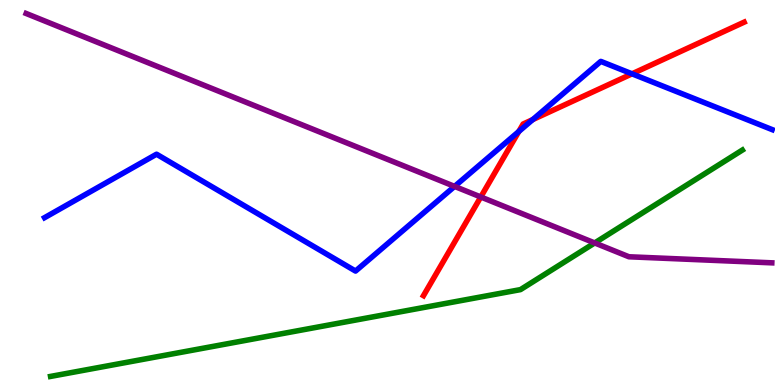[{'lines': ['blue', 'red'], 'intersections': [{'x': 6.69, 'y': 6.58}, {'x': 6.87, 'y': 6.89}, {'x': 8.16, 'y': 8.08}]}, {'lines': ['green', 'red'], 'intersections': []}, {'lines': ['purple', 'red'], 'intersections': [{'x': 6.2, 'y': 4.88}]}, {'lines': ['blue', 'green'], 'intersections': []}, {'lines': ['blue', 'purple'], 'intersections': [{'x': 5.87, 'y': 5.16}]}, {'lines': ['green', 'purple'], 'intersections': [{'x': 7.67, 'y': 3.69}]}]